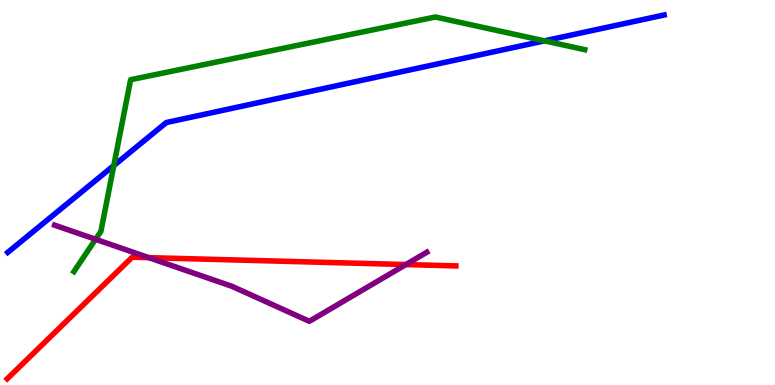[{'lines': ['blue', 'red'], 'intersections': []}, {'lines': ['green', 'red'], 'intersections': []}, {'lines': ['purple', 'red'], 'intersections': [{'x': 1.92, 'y': 3.31}, {'x': 5.24, 'y': 3.13}]}, {'lines': ['blue', 'green'], 'intersections': [{'x': 1.47, 'y': 5.7}, {'x': 7.02, 'y': 8.94}]}, {'lines': ['blue', 'purple'], 'intersections': []}, {'lines': ['green', 'purple'], 'intersections': [{'x': 1.23, 'y': 3.78}]}]